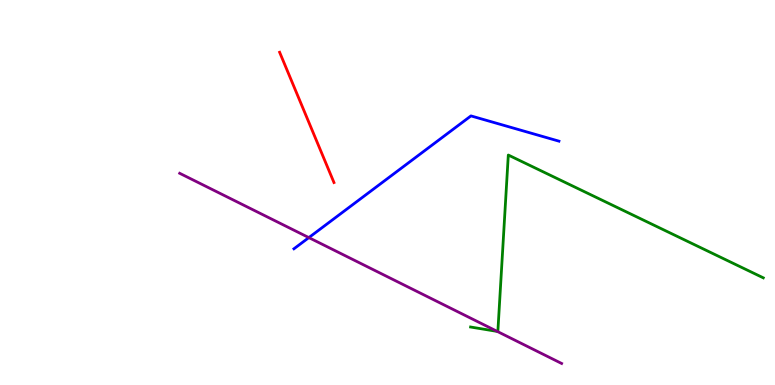[{'lines': ['blue', 'red'], 'intersections': []}, {'lines': ['green', 'red'], 'intersections': []}, {'lines': ['purple', 'red'], 'intersections': []}, {'lines': ['blue', 'green'], 'intersections': []}, {'lines': ['blue', 'purple'], 'intersections': [{'x': 3.99, 'y': 3.83}]}, {'lines': ['green', 'purple'], 'intersections': [{'x': 6.42, 'y': 1.39}]}]